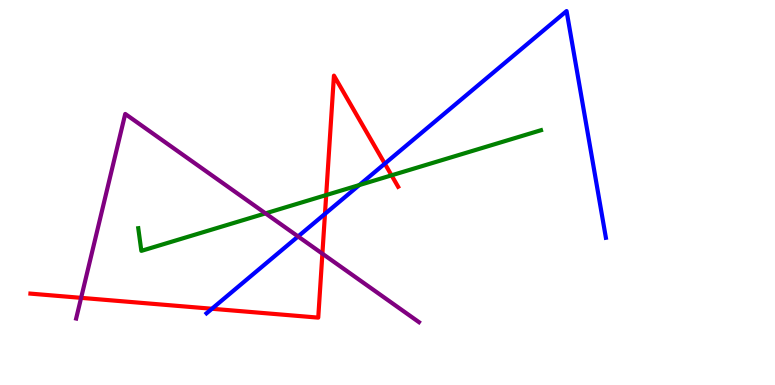[{'lines': ['blue', 'red'], 'intersections': [{'x': 2.73, 'y': 1.98}, {'x': 4.19, 'y': 4.44}, {'x': 4.97, 'y': 5.75}]}, {'lines': ['green', 'red'], 'intersections': [{'x': 4.21, 'y': 4.93}, {'x': 5.05, 'y': 5.45}]}, {'lines': ['purple', 'red'], 'intersections': [{'x': 1.05, 'y': 2.26}, {'x': 4.16, 'y': 3.41}]}, {'lines': ['blue', 'green'], 'intersections': [{'x': 4.64, 'y': 5.19}]}, {'lines': ['blue', 'purple'], 'intersections': [{'x': 3.85, 'y': 3.86}]}, {'lines': ['green', 'purple'], 'intersections': [{'x': 3.43, 'y': 4.46}]}]